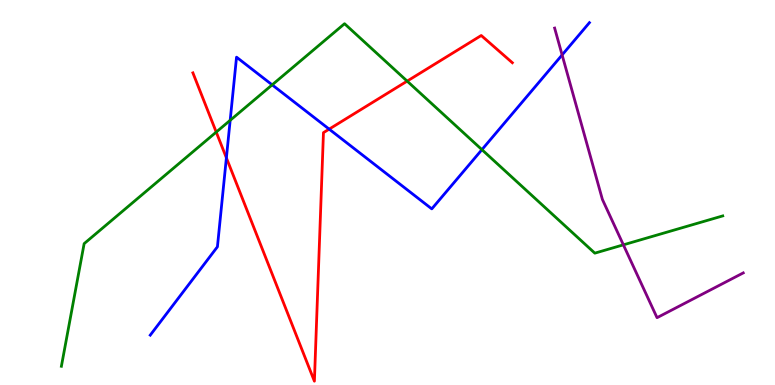[{'lines': ['blue', 'red'], 'intersections': [{'x': 2.92, 'y': 5.9}, {'x': 4.25, 'y': 6.65}]}, {'lines': ['green', 'red'], 'intersections': [{'x': 2.79, 'y': 6.57}, {'x': 5.25, 'y': 7.89}]}, {'lines': ['purple', 'red'], 'intersections': []}, {'lines': ['blue', 'green'], 'intersections': [{'x': 2.97, 'y': 6.87}, {'x': 3.51, 'y': 7.8}, {'x': 6.22, 'y': 6.11}]}, {'lines': ['blue', 'purple'], 'intersections': [{'x': 7.25, 'y': 8.57}]}, {'lines': ['green', 'purple'], 'intersections': [{'x': 8.04, 'y': 3.64}]}]